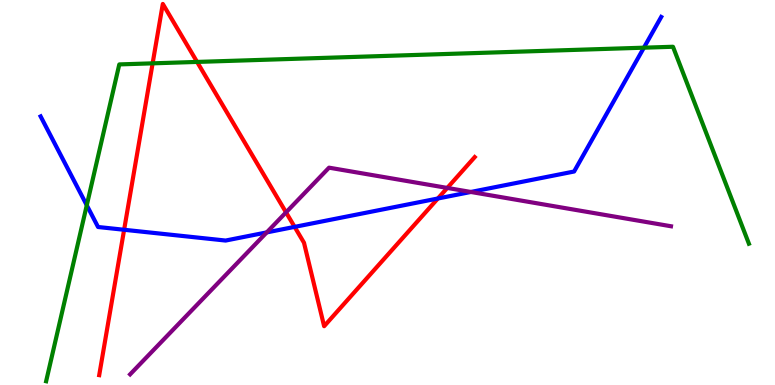[{'lines': ['blue', 'red'], 'intersections': [{'x': 1.6, 'y': 4.03}, {'x': 3.8, 'y': 4.11}, {'x': 5.65, 'y': 4.84}]}, {'lines': ['green', 'red'], 'intersections': [{'x': 1.97, 'y': 8.35}, {'x': 2.54, 'y': 8.39}]}, {'lines': ['purple', 'red'], 'intersections': [{'x': 3.69, 'y': 4.48}, {'x': 5.77, 'y': 5.12}]}, {'lines': ['blue', 'green'], 'intersections': [{'x': 1.12, 'y': 4.67}, {'x': 8.31, 'y': 8.76}]}, {'lines': ['blue', 'purple'], 'intersections': [{'x': 3.44, 'y': 3.96}, {'x': 6.08, 'y': 5.01}]}, {'lines': ['green', 'purple'], 'intersections': []}]